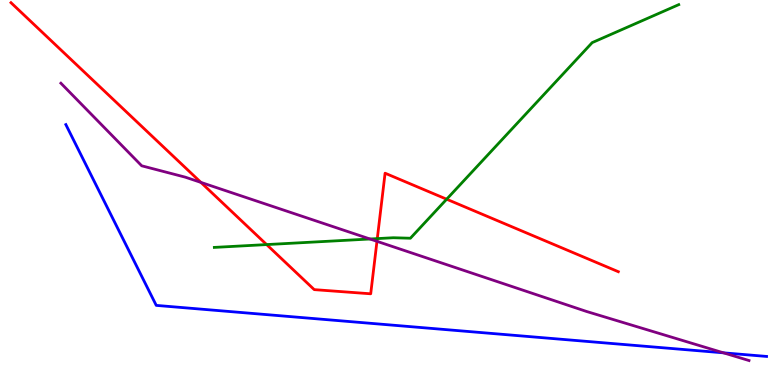[{'lines': ['blue', 'red'], 'intersections': []}, {'lines': ['green', 'red'], 'intersections': [{'x': 3.44, 'y': 3.65}, {'x': 4.87, 'y': 3.8}, {'x': 5.76, 'y': 4.83}]}, {'lines': ['purple', 'red'], 'intersections': [{'x': 2.59, 'y': 5.26}, {'x': 4.86, 'y': 3.73}]}, {'lines': ['blue', 'green'], 'intersections': []}, {'lines': ['blue', 'purple'], 'intersections': [{'x': 9.34, 'y': 0.836}]}, {'lines': ['green', 'purple'], 'intersections': [{'x': 4.77, 'y': 3.79}]}]